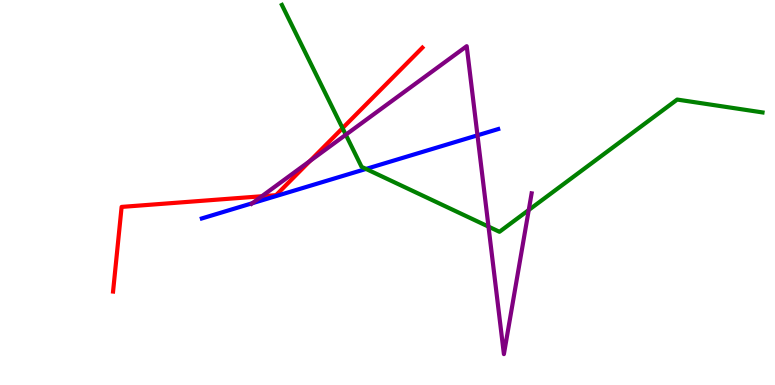[{'lines': ['blue', 'red'], 'intersections': []}, {'lines': ['green', 'red'], 'intersections': [{'x': 4.42, 'y': 6.67}]}, {'lines': ['purple', 'red'], 'intersections': [{'x': 3.38, 'y': 4.9}, {'x': 4.0, 'y': 5.82}]}, {'lines': ['blue', 'green'], 'intersections': [{'x': 4.72, 'y': 5.61}]}, {'lines': ['blue', 'purple'], 'intersections': [{'x': 3.26, 'y': 4.72}, {'x': 6.16, 'y': 6.49}]}, {'lines': ['green', 'purple'], 'intersections': [{'x': 4.46, 'y': 6.5}, {'x': 6.3, 'y': 4.11}, {'x': 6.82, 'y': 4.55}]}]